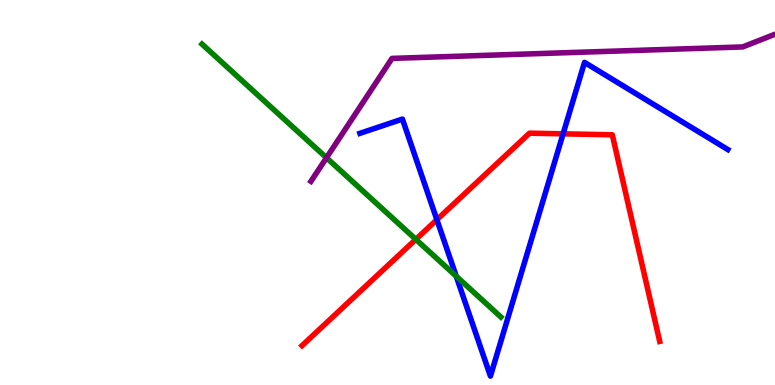[{'lines': ['blue', 'red'], 'intersections': [{'x': 5.64, 'y': 4.29}, {'x': 7.27, 'y': 6.52}]}, {'lines': ['green', 'red'], 'intersections': [{'x': 5.37, 'y': 3.78}]}, {'lines': ['purple', 'red'], 'intersections': []}, {'lines': ['blue', 'green'], 'intersections': [{'x': 5.89, 'y': 2.83}]}, {'lines': ['blue', 'purple'], 'intersections': []}, {'lines': ['green', 'purple'], 'intersections': [{'x': 4.21, 'y': 5.9}]}]